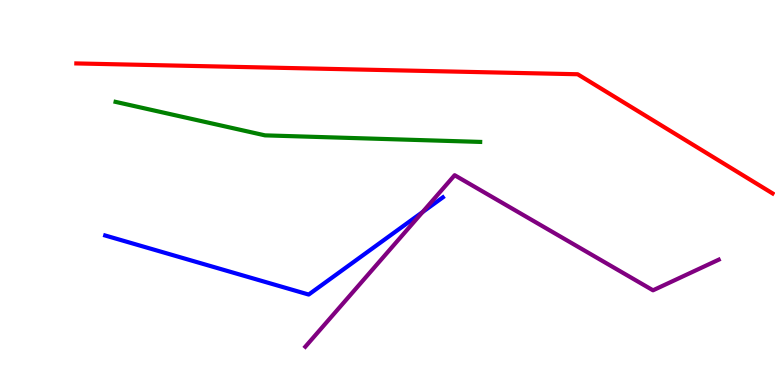[{'lines': ['blue', 'red'], 'intersections': []}, {'lines': ['green', 'red'], 'intersections': []}, {'lines': ['purple', 'red'], 'intersections': []}, {'lines': ['blue', 'green'], 'intersections': []}, {'lines': ['blue', 'purple'], 'intersections': [{'x': 5.45, 'y': 4.49}]}, {'lines': ['green', 'purple'], 'intersections': []}]